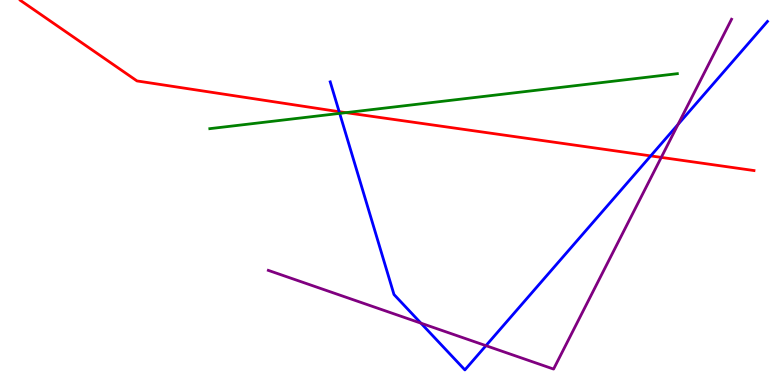[{'lines': ['blue', 'red'], 'intersections': [{'x': 4.38, 'y': 7.1}, {'x': 8.4, 'y': 5.95}]}, {'lines': ['green', 'red'], 'intersections': [{'x': 4.46, 'y': 7.07}]}, {'lines': ['purple', 'red'], 'intersections': [{'x': 8.53, 'y': 5.91}]}, {'lines': ['blue', 'green'], 'intersections': [{'x': 4.38, 'y': 7.05}]}, {'lines': ['blue', 'purple'], 'intersections': [{'x': 5.43, 'y': 1.61}, {'x': 6.27, 'y': 1.02}, {'x': 8.75, 'y': 6.77}]}, {'lines': ['green', 'purple'], 'intersections': []}]